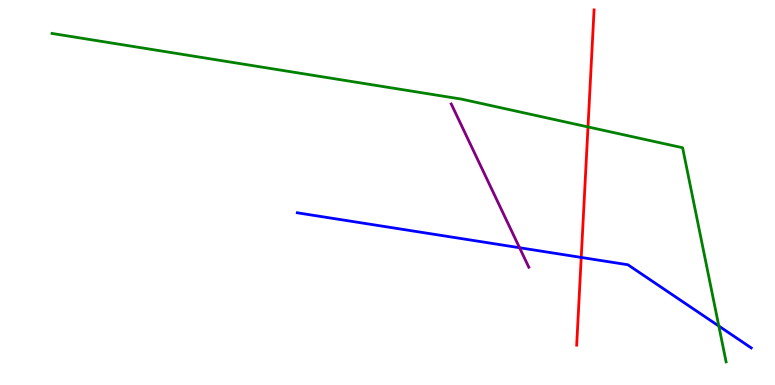[{'lines': ['blue', 'red'], 'intersections': [{'x': 7.5, 'y': 3.31}]}, {'lines': ['green', 'red'], 'intersections': [{'x': 7.59, 'y': 6.7}]}, {'lines': ['purple', 'red'], 'intersections': []}, {'lines': ['blue', 'green'], 'intersections': [{'x': 9.28, 'y': 1.53}]}, {'lines': ['blue', 'purple'], 'intersections': [{'x': 6.7, 'y': 3.57}]}, {'lines': ['green', 'purple'], 'intersections': []}]